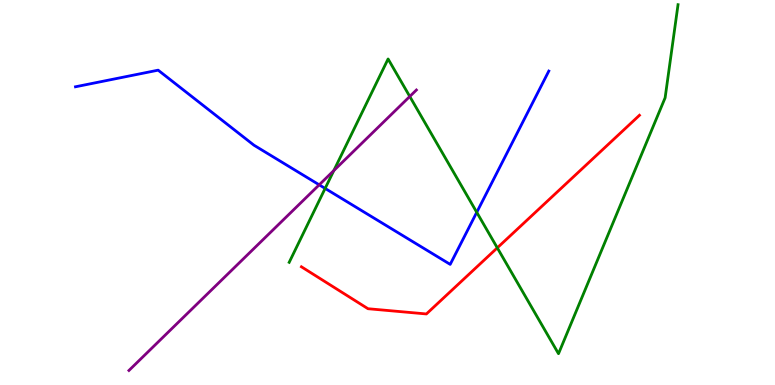[{'lines': ['blue', 'red'], 'intersections': []}, {'lines': ['green', 'red'], 'intersections': [{'x': 6.42, 'y': 3.56}]}, {'lines': ['purple', 'red'], 'intersections': []}, {'lines': ['blue', 'green'], 'intersections': [{'x': 4.2, 'y': 5.11}, {'x': 6.15, 'y': 4.49}]}, {'lines': ['blue', 'purple'], 'intersections': [{'x': 4.12, 'y': 5.2}]}, {'lines': ['green', 'purple'], 'intersections': [{'x': 4.31, 'y': 5.57}, {'x': 5.29, 'y': 7.49}]}]